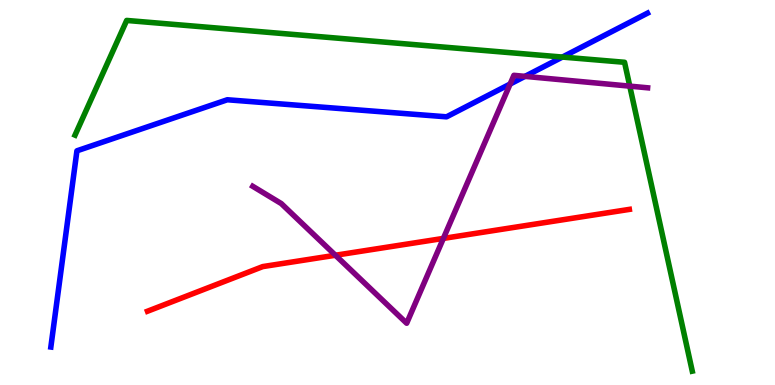[{'lines': ['blue', 'red'], 'intersections': []}, {'lines': ['green', 'red'], 'intersections': []}, {'lines': ['purple', 'red'], 'intersections': [{'x': 4.33, 'y': 3.37}, {'x': 5.72, 'y': 3.81}]}, {'lines': ['blue', 'green'], 'intersections': [{'x': 7.26, 'y': 8.52}]}, {'lines': ['blue', 'purple'], 'intersections': [{'x': 6.58, 'y': 7.82}, {'x': 6.77, 'y': 8.02}]}, {'lines': ['green', 'purple'], 'intersections': [{'x': 8.13, 'y': 7.76}]}]